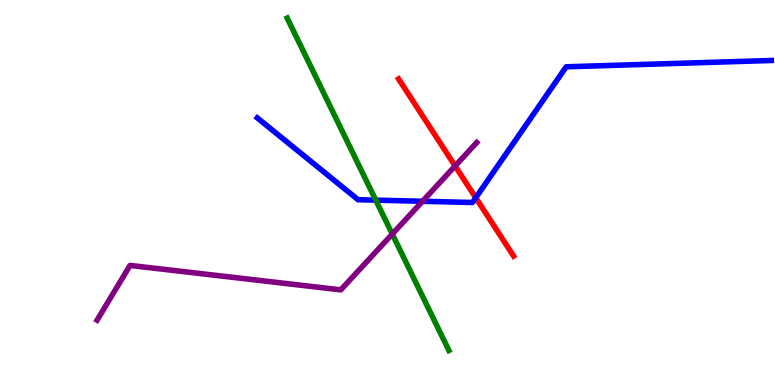[{'lines': ['blue', 'red'], 'intersections': [{'x': 6.14, 'y': 4.86}]}, {'lines': ['green', 'red'], 'intersections': []}, {'lines': ['purple', 'red'], 'intersections': [{'x': 5.87, 'y': 5.69}]}, {'lines': ['blue', 'green'], 'intersections': [{'x': 4.85, 'y': 4.8}]}, {'lines': ['blue', 'purple'], 'intersections': [{'x': 5.45, 'y': 4.77}]}, {'lines': ['green', 'purple'], 'intersections': [{'x': 5.06, 'y': 3.92}]}]